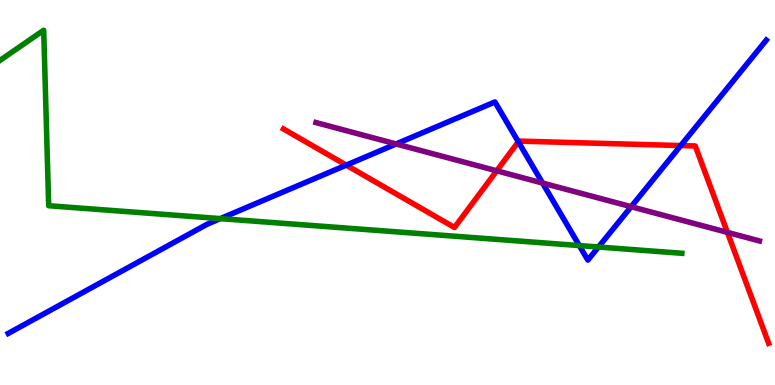[{'lines': ['blue', 'red'], 'intersections': [{'x': 4.47, 'y': 5.71}, {'x': 6.69, 'y': 6.32}, {'x': 8.78, 'y': 6.22}]}, {'lines': ['green', 'red'], 'intersections': []}, {'lines': ['purple', 'red'], 'intersections': [{'x': 6.41, 'y': 5.56}, {'x': 9.39, 'y': 3.96}]}, {'lines': ['blue', 'green'], 'intersections': [{'x': 2.84, 'y': 4.32}, {'x': 7.48, 'y': 3.62}, {'x': 7.72, 'y': 3.58}]}, {'lines': ['blue', 'purple'], 'intersections': [{'x': 5.11, 'y': 6.26}, {'x': 7.0, 'y': 5.25}, {'x': 8.14, 'y': 4.63}]}, {'lines': ['green', 'purple'], 'intersections': []}]